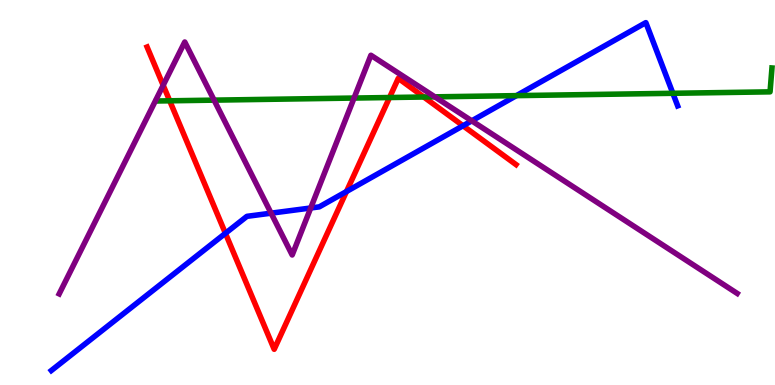[{'lines': ['blue', 'red'], 'intersections': [{'x': 2.91, 'y': 3.94}, {'x': 4.47, 'y': 5.03}, {'x': 5.97, 'y': 6.73}]}, {'lines': ['green', 'red'], 'intersections': [{'x': 2.19, 'y': 7.38}, {'x': 5.03, 'y': 7.47}, {'x': 5.47, 'y': 7.48}]}, {'lines': ['purple', 'red'], 'intersections': [{'x': 2.11, 'y': 7.79}]}, {'lines': ['blue', 'green'], 'intersections': [{'x': 6.66, 'y': 7.52}, {'x': 8.68, 'y': 7.58}]}, {'lines': ['blue', 'purple'], 'intersections': [{'x': 3.5, 'y': 4.46}, {'x': 4.01, 'y': 4.6}, {'x': 6.09, 'y': 6.86}]}, {'lines': ['green', 'purple'], 'intersections': [{'x': 2.76, 'y': 7.4}, {'x': 4.57, 'y': 7.45}, {'x': 5.61, 'y': 7.48}]}]